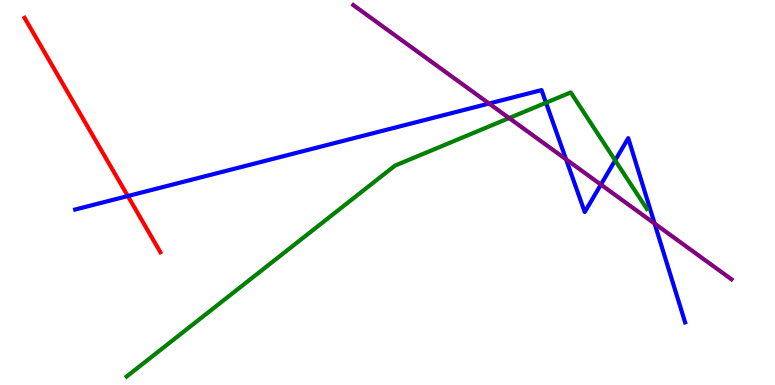[{'lines': ['blue', 'red'], 'intersections': [{'x': 1.65, 'y': 4.91}]}, {'lines': ['green', 'red'], 'intersections': []}, {'lines': ['purple', 'red'], 'intersections': []}, {'lines': ['blue', 'green'], 'intersections': [{'x': 7.05, 'y': 7.33}, {'x': 7.94, 'y': 5.83}]}, {'lines': ['blue', 'purple'], 'intersections': [{'x': 6.31, 'y': 7.31}, {'x': 7.3, 'y': 5.86}, {'x': 7.75, 'y': 5.21}, {'x': 8.45, 'y': 4.19}]}, {'lines': ['green', 'purple'], 'intersections': [{'x': 6.57, 'y': 6.93}]}]